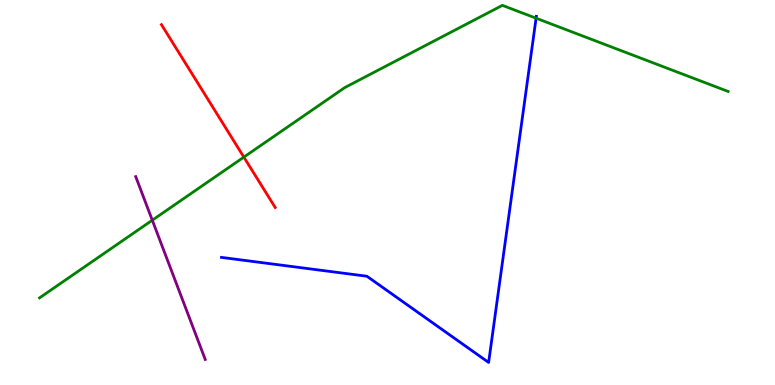[{'lines': ['blue', 'red'], 'intersections': []}, {'lines': ['green', 'red'], 'intersections': [{'x': 3.15, 'y': 5.92}]}, {'lines': ['purple', 'red'], 'intersections': []}, {'lines': ['blue', 'green'], 'intersections': [{'x': 6.92, 'y': 9.53}]}, {'lines': ['blue', 'purple'], 'intersections': []}, {'lines': ['green', 'purple'], 'intersections': [{'x': 1.97, 'y': 4.28}]}]